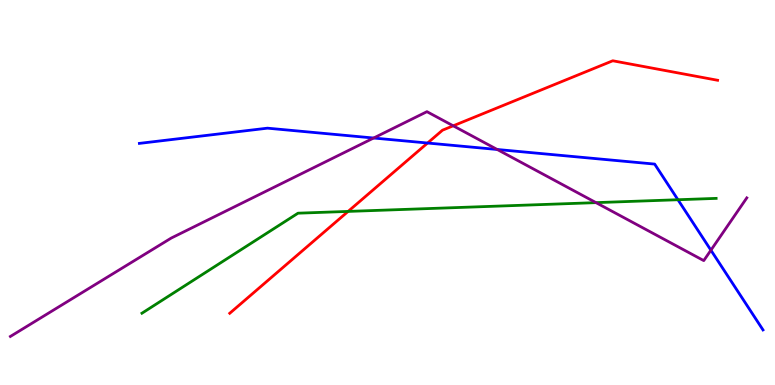[{'lines': ['blue', 'red'], 'intersections': [{'x': 5.52, 'y': 6.29}]}, {'lines': ['green', 'red'], 'intersections': [{'x': 4.49, 'y': 4.51}]}, {'lines': ['purple', 'red'], 'intersections': [{'x': 5.85, 'y': 6.73}]}, {'lines': ['blue', 'green'], 'intersections': [{'x': 8.75, 'y': 4.81}]}, {'lines': ['blue', 'purple'], 'intersections': [{'x': 4.82, 'y': 6.42}, {'x': 6.42, 'y': 6.12}, {'x': 9.17, 'y': 3.5}]}, {'lines': ['green', 'purple'], 'intersections': [{'x': 7.69, 'y': 4.74}]}]